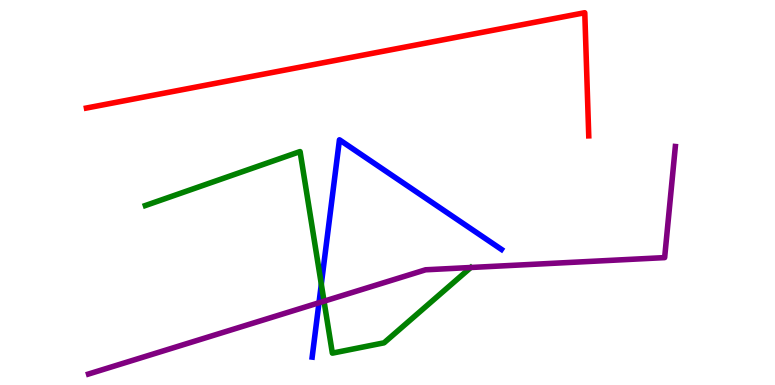[{'lines': ['blue', 'red'], 'intersections': []}, {'lines': ['green', 'red'], 'intersections': []}, {'lines': ['purple', 'red'], 'intersections': []}, {'lines': ['blue', 'green'], 'intersections': [{'x': 4.15, 'y': 2.62}]}, {'lines': ['blue', 'purple'], 'intersections': [{'x': 4.12, 'y': 2.14}]}, {'lines': ['green', 'purple'], 'intersections': [{'x': 4.18, 'y': 2.18}]}]